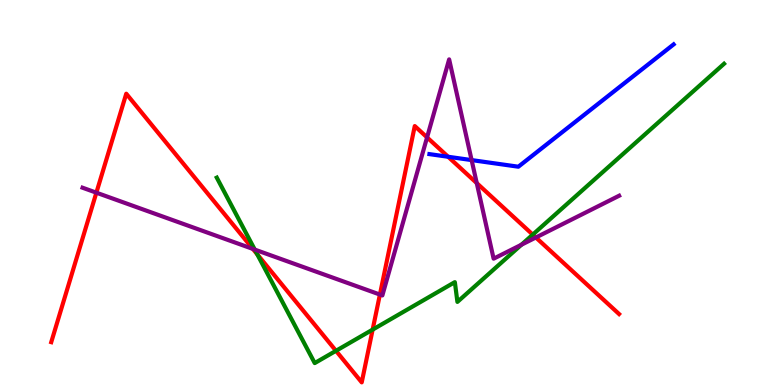[{'lines': ['blue', 'red'], 'intersections': [{'x': 5.78, 'y': 5.93}]}, {'lines': ['green', 'red'], 'intersections': [{'x': 3.32, 'y': 3.39}, {'x': 4.34, 'y': 0.888}, {'x': 4.81, 'y': 1.44}, {'x': 6.87, 'y': 3.91}]}, {'lines': ['purple', 'red'], 'intersections': [{'x': 1.24, 'y': 5.0}, {'x': 3.26, 'y': 3.53}, {'x': 4.9, 'y': 2.35}, {'x': 5.51, 'y': 6.43}, {'x': 6.15, 'y': 5.24}, {'x': 6.91, 'y': 3.83}]}, {'lines': ['blue', 'green'], 'intersections': []}, {'lines': ['blue', 'purple'], 'intersections': [{'x': 6.09, 'y': 5.84}]}, {'lines': ['green', 'purple'], 'intersections': [{'x': 3.29, 'y': 3.52}, {'x': 6.73, 'y': 3.64}]}]